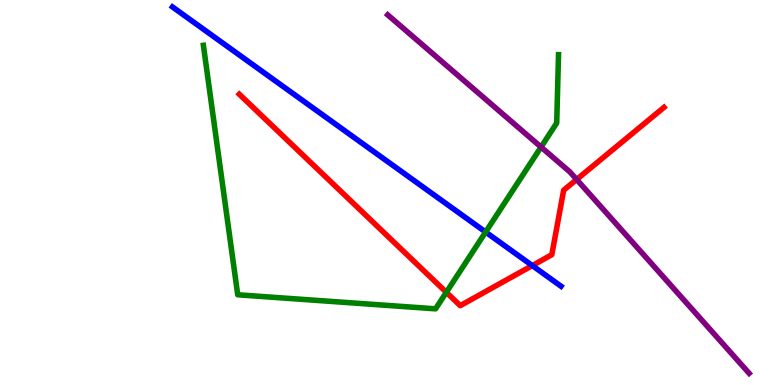[{'lines': ['blue', 'red'], 'intersections': [{'x': 6.87, 'y': 3.1}]}, {'lines': ['green', 'red'], 'intersections': [{'x': 5.76, 'y': 2.41}]}, {'lines': ['purple', 'red'], 'intersections': [{'x': 7.44, 'y': 5.34}]}, {'lines': ['blue', 'green'], 'intersections': [{'x': 6.27, 'y': 3.97}]}, {'lines': ['blue', 'purple'], 'intersections': []}, {'lines': ['green', 'purple'], 'intersections': [{'x': 6.98, 'y': 6.18}]}]